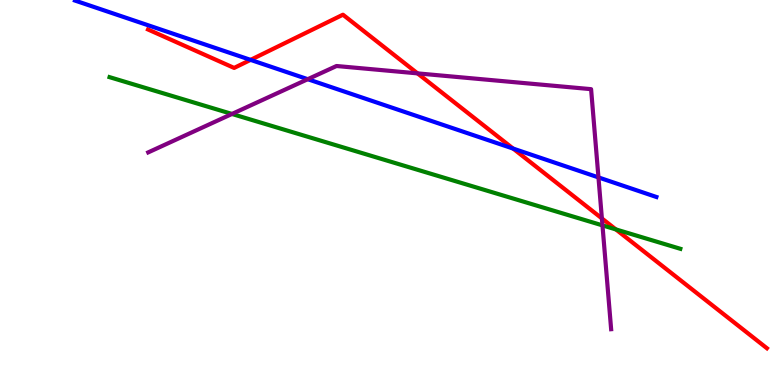[{'lines': ['blue', 'red'], 'intersections': [{'x': 3.23, 'y': 8.44}, {'x': 6.62, 'y': 6.14}]}, {'lines': ['green', 'red'], 'intersections': [{'x': 7.95, 'y': 4.04}]}, {'lines': ['purple', 'red'], 'intersections': [{'x': 5.39, 'y': 8.09}, {'x': 7.77, 'y': 4.33}]}, {'lines': ['blue', 'green'], 'intersections': []}, {'lines': ['blue', 'purple'], 'intersections': [{'x': 3.97, 'y': 7.94}, {'x': 7.72, 'y': 5.39}]}, {'lines': ['green', 'purple'], 'intersections': [{'x': 2.99, 'y': 7.04}, {'x': 7.77, 'y': 4.15}]}]